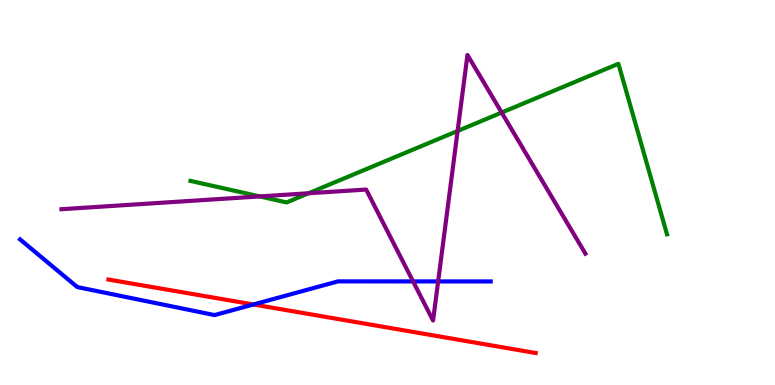[{'lines': ['blue', 'red'], 'intersections': [{'x': 3.27, 'y': 2.09}]}, {'lines': ['green', 'red'], 'intersections': []}, {'lines': ['purple', 'red'], 'intersections': []}, {'lines': ['blue', 'green'], 'intersections': []}, {'lines': ['blue', 'purple'], 'intersections': [{'x': 5.33, 'y': 2.69}, {'x': 5.65, 'y': 2.69}]}, {'lines': ['green', 'purple'], 'intersections': [{'x': 3.35, 'y': 4.9}, {'x': 3.98, 'y': 4.98}, {'x': 5.9, 'y': 6.6}, {'x': 6.47, 'y': 7.08}]}]